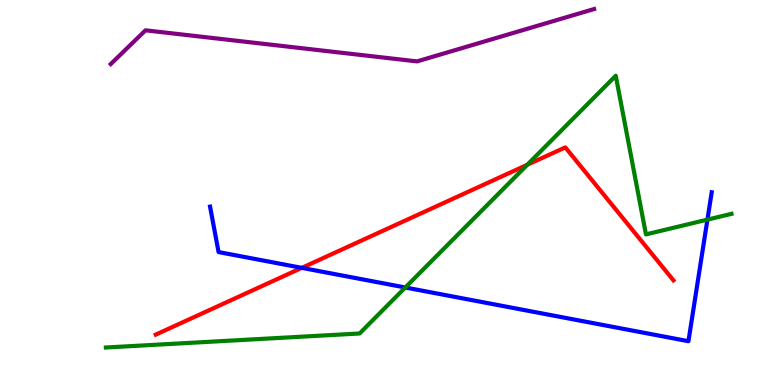[{'lines': ['blue', 'red'], 'intersections': [{'x': 3.89, 'y': 3.04}]}, {'lines': ['green', 'red'], 'intersections': [{'x': 6.8, 'y': 5.72}]}, {'lines': ['purple', 'red'], 'intersections': []}, {'lines': ['blue', 'green'], 'intersections': [{'x': 5.23, 'y': 2.53}, {'x': 9.13, 'y': 4.3}]}, {'lines': ['blue', 'purple'], 'intersections': []}, {'lines': ['green', 'purple'], 'intersections': []}]